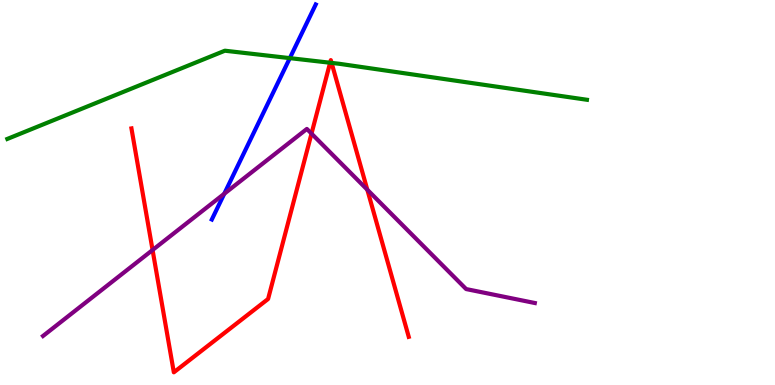[{'lines': ['blue', 'red'], 'intersections': []}, {'lines': ['green', 'red'], 'intersections': [{'x': 4.26, 'y': 8.37}, {'x': 4.28, 'y': 8.37}]}, {'lines': ['purple', 'red'], 'intersections': [{'x': 1.97, 'y': 3.51}, {'x': 4.02, 'y': 6.53}, {'x': 4.74, 'y': 5.07}]}, {'lines': ['blue', 'green'], 'intersections': [{'x': 3.74, 'y': 8.49}]}, {'lines': ['blue', 'purple'], 'intersections': [{'x': 2.89, 'y': 4.97}]}, {'lines': ['green', 'purple'], 'intersections': []}]